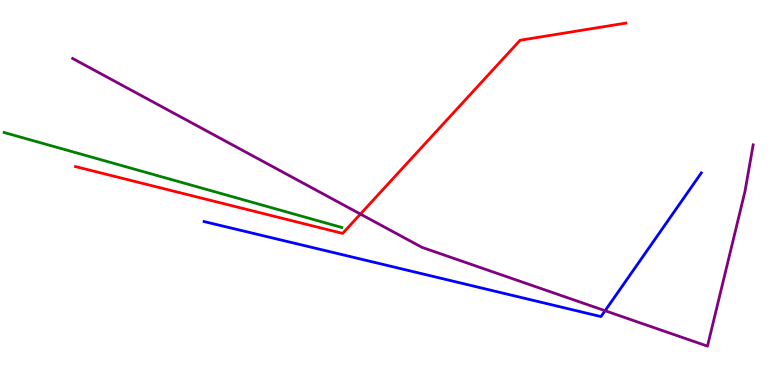[{'lines': ['blue', 'red'], 'intersections': []}, {'lines': ['green', 'red'], 'intersections': []}, {'lines': ['purple', 'red'], 'intersections': [{'x': 4.65, 'y': 4.44}]}, {'lines': ['blue', 'green'], 'intersections': []}, {'lines': ['blue', 'purple'], 'intersections': [{'x': 7.81, 'y': 1.93}]}, {'lines': ['green', 'purple'], 'intersections': []}]